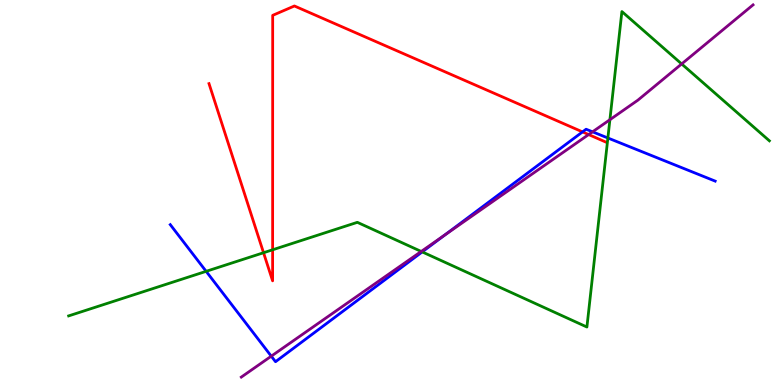[{'lines': ['blue', 'red'], 'intersections': [{'x': 7.52, 'y': 6.57}]}, {'lines': ['green', 'red'], 'intersections': [{'x': 3.4, 'y': 3.44}, {'x': 3.52, 'y': 3.51}]}, {'lines': ['purple', 'red'], 'intersections': [{'x': 7.6, 'y': 6.5}]}, {'lines': ['blue', 'green'], 'intersections': [{'x': 2.66, 'y': 2.95}, {'x': 5.45, 'y': 3.46}, {'x': 7.84, 'y': 6.42}]}, {'lines': ['blue', 'purple'], 'intersections': [{'x': 3.5, 'y': 0.749}, {'x': 5.74, 'y': 3.9}, {'x': 7.65, 'y': 6.58}]}, {'lines': ['green', 'purple'], 'intersections': [{'x': 5.44, 'y': 3.47}, {'x': 7.87, 'y': 6.89}, {'x': 8.8, 'y': 8.34}]}]